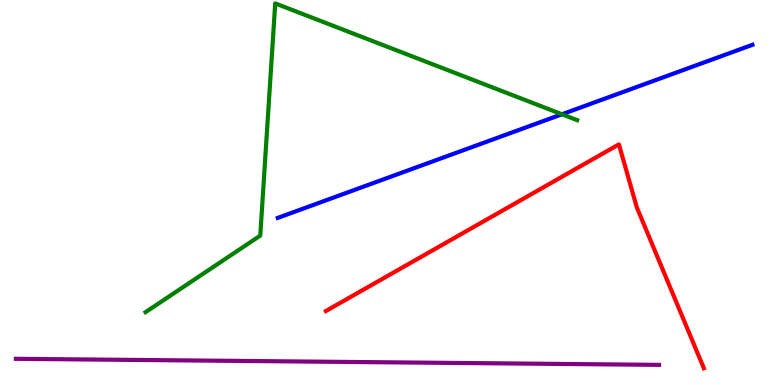[{'lines': ['blue', 'red'], 'intersections': []}, {'lines': ['green', 'red'], 'intersections': []}, {'lines': ['purple', 'red'], 'intersections': []}, {'lines': ['blue', 'green'], 'intersections': [{'x': 7.25, 'y': 7.03}]}, {'lines': ['blue', 'purple'], 'intersections': []}, {'lines': ['green', 'purple'], 'intersections': []}]